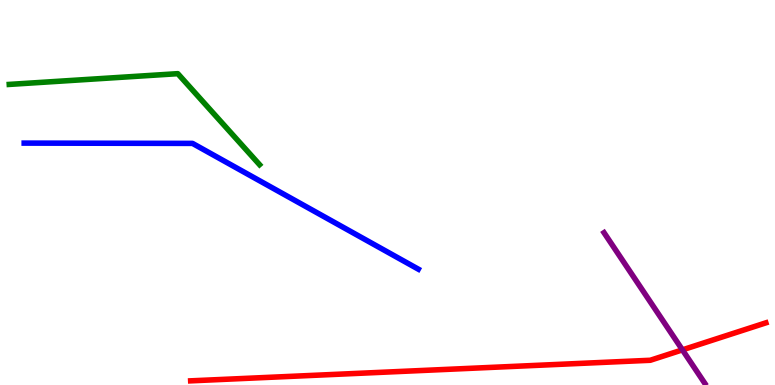[{'lines': ['blue', 'red'], 'intersections': []}, {'lines': ['green', 'red'], 'intersections': []}, {'lines': ['purple', 'red'], 'intersections': [{'x': 8.81, 'y': 0.913}]}, {'lines': ['blue', 'green'], 'intersections': []}, {'lines': ['blue', 'purple'], 'intersections': []}, {'lines': ['green', 'purple'], 'intersections': []}]